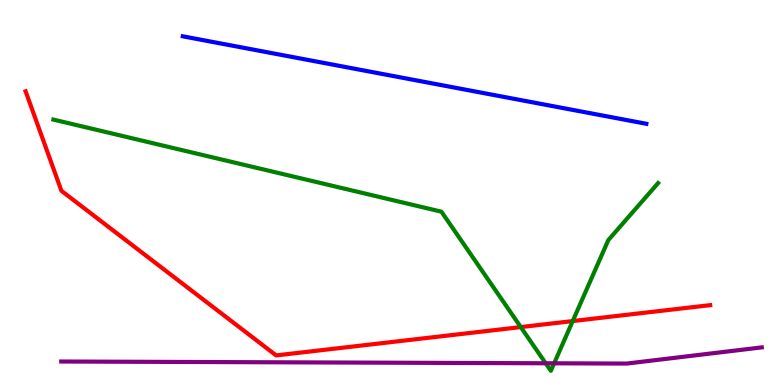[{'lines': ['blue', 'red'], 'intersections': []}, {'lines': ['green', 'red'], 'intersections': [{'x': 6.72, 'y': 1.5}, {'x': 7.39, 'y': 1.66}]}, {'lines': ['purple', 'red'], 'intersections': []}, {'lines': ['blue', 'green'], 'intersections': []}, {'lines': ['blue', 'purple'], 'intersections': []}, {'lines': ['green', 'purple'], 'intersections': [{'x': 7.04, 'y': 0.564}, {'x': 7.15, 'y': 0.564}]}]